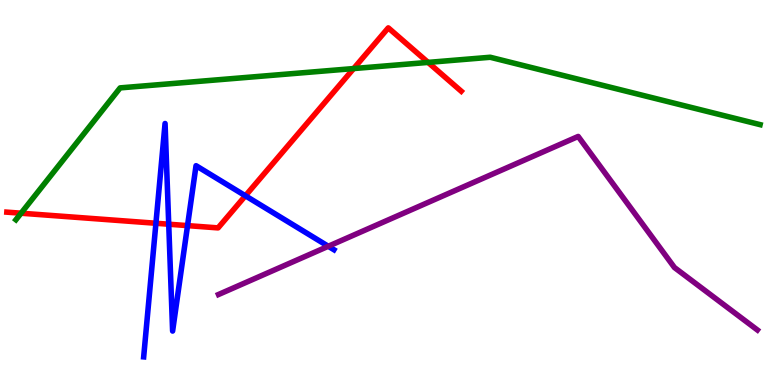[{'lines': ['blue', 'red'], 'intersections': [{'x': 2.01, 'y': 4.2}, {'x': 2.18, 'y': 4.18}, {'x': 2.42, 'y': 4.14}, {'x': 3.17, 'y': 4.91}]}, {'lines': ['green', 'red'], 'intersections': [{'x': 0.272, 'y': 4.46}, {'x': 4.56, 'y': 8.22}, {'x': 5.52, 'y': 8.38}]}, {'lines': ['purple', 'red'], 'intersections': []}, {'lines': ['blue', 'green'], 'intersections': []}, {'lines': ['blue', 'purple'], 'intersections': [{'x': 4.24, 'y': 3.6}]}, {'lines': ['green', 'purple'], 'intersections': []}]